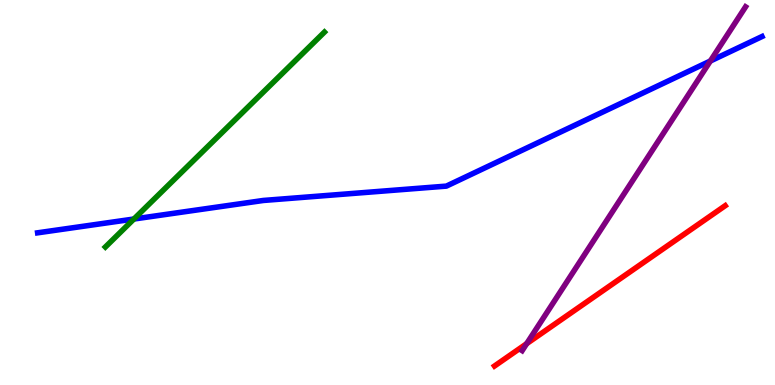[{'lines': ['blue', 'red'], 'intersections': []}, {'lines': ['green', 'red'], 'intersections': []}, {'lines': ['purple', 'red'], 'intersections': [{'x': 6.8, 'y': 1.07}]}, {'lines': ['blue', 'green'], 'intersections': [{'x': 1.73, 'y': 4.31}]}, {'lines': ['blue', 'purple'], 'intersections': [{'x': 9.17, 'y': 8.42}]}, {'lines': ['green', 'purple'], 'intersections': []}]